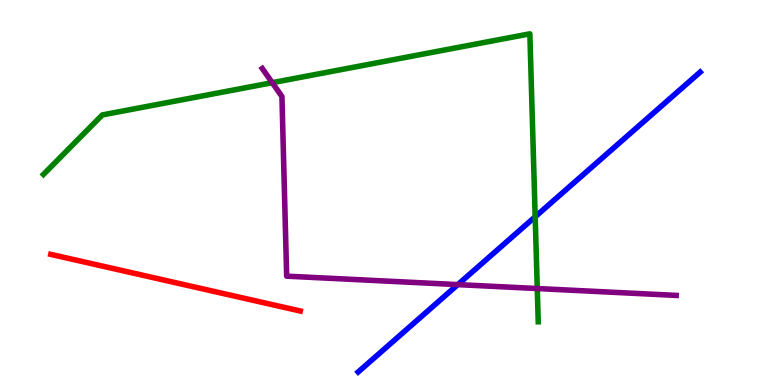[{'lines': ['blue', 'red'], 'intersections': []}, {'lines': ['green', 'red'], 'intersections': []}, {'lines': ['purple', 'red'], 'intersections': []}, {'lines': ['blue', 'green'], 'intersections': [{'x': 6.91, 'y': 4.37}]}, {'lines': ['blue', 'purple'], 'intersections': [{'x': 5.91, 'y': 2.61}]}, {'lines': ['green', 'purple'], 'intersections': [{'x': 3.51, 'y': 7.85}, {'x': 6.93, 'y': 2.51}]}]